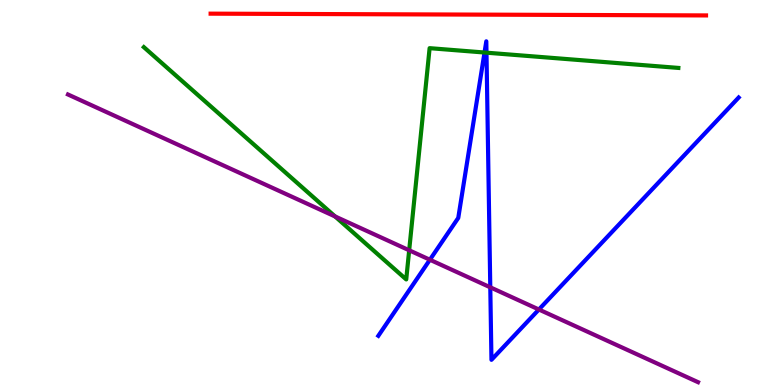[{'lines': ['blue', 'red'], 'intersections': []}, {'lines': ['green', 'red'], 'intersections': []}, {'lines': ['purple', 'red'], 'intersections': []}, {'lines': ['blue', 'green'], 'intersections': [{'x': 6.25, 'y': 8.64}, {'x': 6.28, 'y': 8.63}]}, {'lines': ['blue', 'purple'], 'intersections': [{'x': 5.55, 'y': 3.25}, {'x': 6.33, 'y': 2.54}, {'x': 6.95, 'y': 1.96}]}, {'lines': ['green', 'purple'], 'intersections': [{'x': 4.32, 'y': 4.38}, {'x': 5.28, 'y': 3.5}]}]